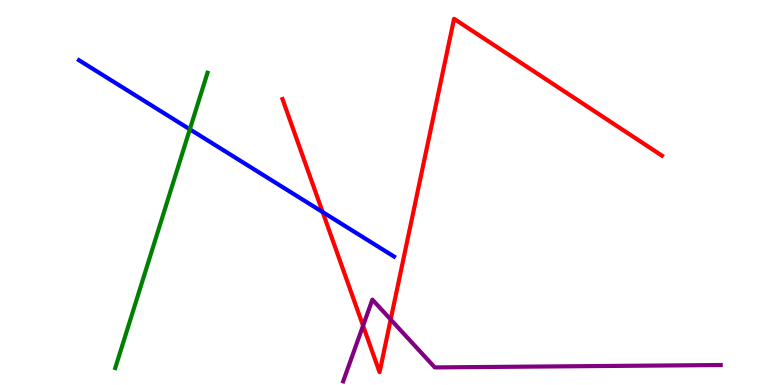[{'lines': ['blue', 'red'], 'intersections': [{'x': 4.16, 'y': 4.49}]}, {'lines': ['green', 'red'], 'intersections': []}, {'lines': ['purple', 'red'], 'intersections': [{'x': 4.68, 'y': 1.54}, {'x': 5.04, 'y': 1.7}]}, {'lines': ['blue', 'green'], 'intersections': [{'x': 2.45, 'y': 6.64}]}, {'lines': ['blue', 'purple'], 'intersections': []}, {'lines': ['green', 'purple'], 'intersections': []}]